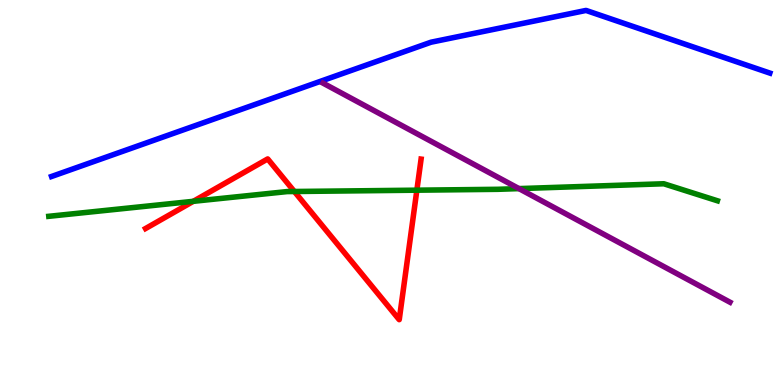[{'lines': ['blue', 'red'], 'intersections': []}, {'lines': ['green', 'red'], 'intersections': [{'x': 2.49, 'y': 4.77}, {'x': 3.8, 'y': 5.03}, {'x': 5.38, 'y': 5.06}]}, {'lines': ['purple', 'red'], 'intersections': []}, {'lines': ['blue', 'green'], 'intersections': []}, {'lines': ['blue', 'purple'], 'intersections': []}, {'lines': ['green', 'purple'], 'intersections': [{'x': 6.7, 'y': 5.1}]}]